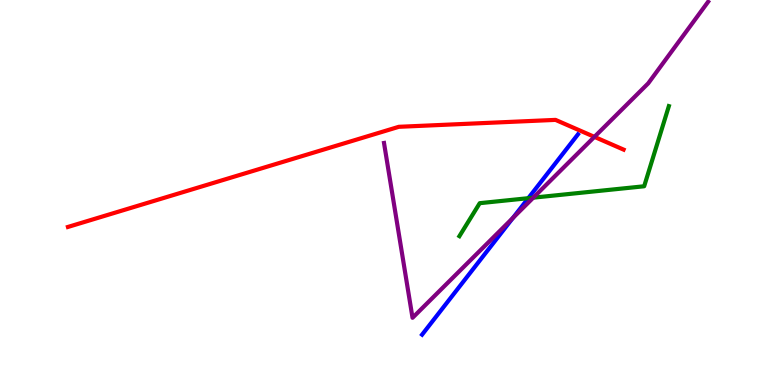[{'lines': ['blue', 'red'], 'intersections': []}, {'lines': ['green', 'red'], 'intersections': []}, {'lines': ['purple', 'red'], 'intersections': [{'x': 7.67, 'y': 6.44}]}, {'lines': ['blue', 'green'], 'intersections': [{'x': 6.82, 'y': 4.85}]}, {'lines': ['blue', 'purple'], 'intersections': [{'x': 6.62, 'y': 4.34}]}, {'lines': ['green', 'purple'], 'intersections': [{'x': 6.88, 'y': 4.87}]}]